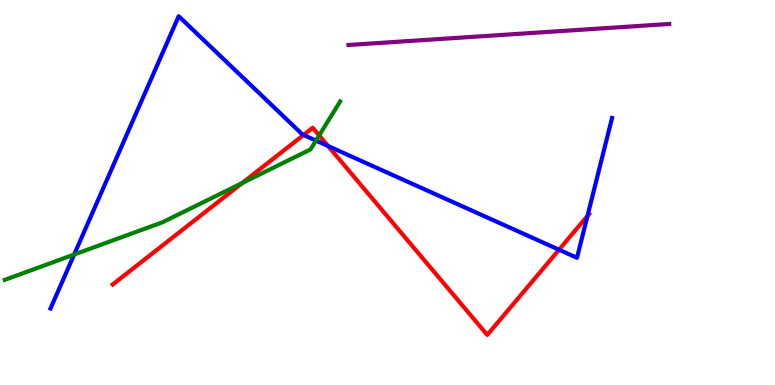[{'lines': ['blue', 'red'], 'intersections': [{'x': 3.92, 'y': 6.49}, {'x': 4.23, 'y': 6.21}, {'x': 7.21, 'y': 3.51}, {'x': 7.58, 'y': 4.39}]}, {'lines': ['green', 'red'], 'intersections': [{'x': 3.13, 'y': 5.25}, {'x': 4.12, 'y': 6.48}]}, {'lines': ['purple', 'red'], 'intersections': []}, {'lines': ['blue', 'green'], 'intersections': [{'x': 0.957, 'y': 3.39}, {'x': 4.08, 'y': 6.35}]}, {'lines': ['blue', 'purple'], 'intersections': []}, {'lines': ['green', 'purple'], 'intersections': []}]